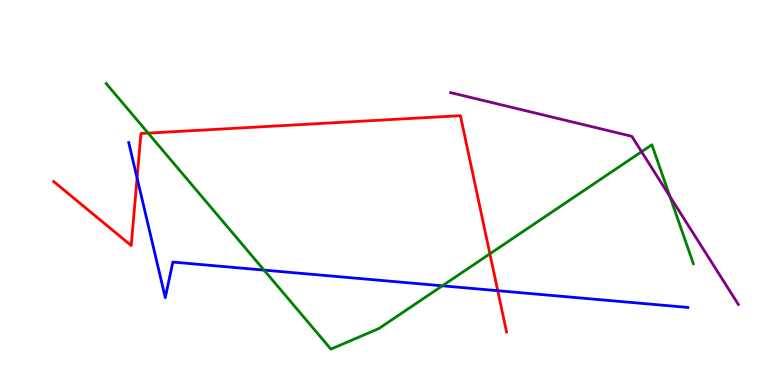[{'lines': ['blue', 'red'], 'intersections': [{'x': 1.77, 'y': 5.38}, {'x': 6.42, 'y': 2.45}]}, {'lines': ['green', 'red'], 'intersections': [{'x': 1.91, 'y': 6.54}, {'x': 6.32, 'y': 3.41}]}, {'lines': ['purple', 'red'], 'intersections': []}, {'lines': ['blue', 'green'], 'intersections': [{'x': 3.41, 'y': 2.98}, {'x': 5.71, 'y': 2.58}]}, {'lines': ['blue', 'purple'], 'intersections': []}, {'lines': ['green', 'purple'], 'intersections': [{'x': 8.28, 'y': 6.06}, {'x': 8.64, 'y': 4.9}]}]